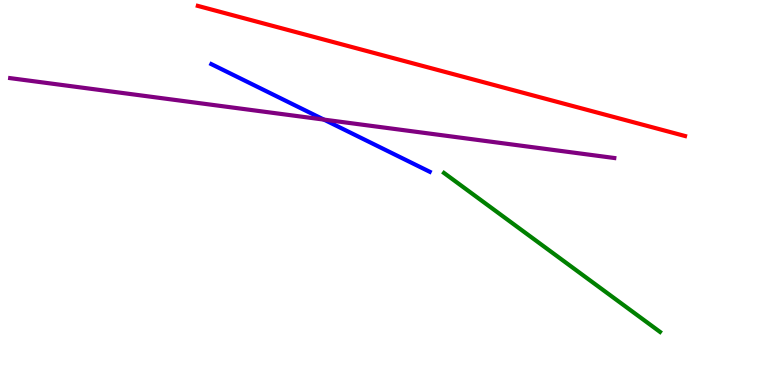[{'lines': ['blue', 'red'], 'intersections': []}, {'lines': ['green', 'red'], 'intersections': []}, {'lines': ['purple', 'red'], 'intersections': []}, {'lines': ['blue', 'green'], 'intersections': []}, {'lines': ['blue', 'purple'], 'intersections': [{'x': 4.18, 'y': 6.89}]}, {'lines': ['green', 'purple'], 'intersections': []}]